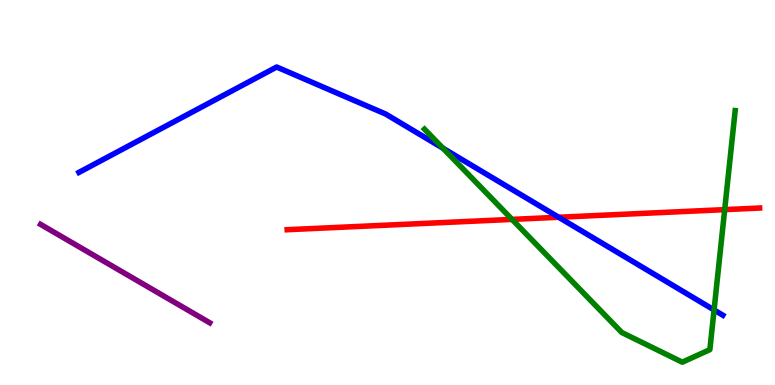[{'lines': ['blue', 'red'], 'intersections': [{'x': 7.21, 'y': 4.36}]}, {'lines': ['green', 'red'], 'intersections': [{'x': 6.61, 'y': 4.3}, {'x': 9.35, 'y': 4.55}]}, {'lines': ['purple', 'red'], 'intersections': []}, {'lines': ['blue', 'green'], 'intersections': [{'x': 5.72, 'y': 6.15}, {'x': 9.21, 'y': 1.95}]}, {'lines': ['blue', 'purple'], 'intersections': []}, {'lines': ['green', 'purple'], 'intersections': []}]